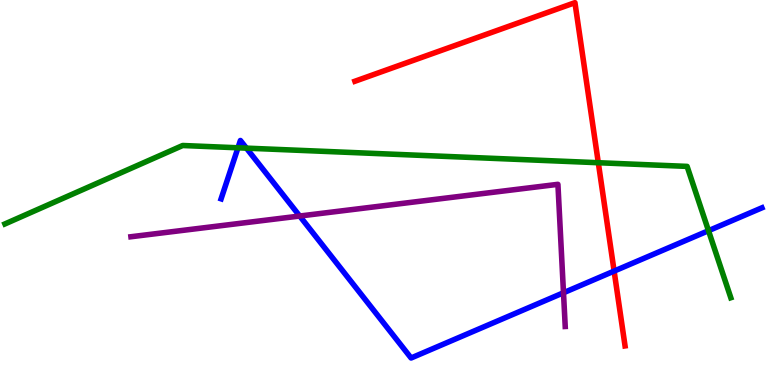[{'lines': ['blue', 'red'], 'intersections': [{'x': 7.92, 'y': 2.96}]}, {'lines': ['green', 'red'], 'intersections': [{'x': 7.72, 'y': 5.77}]}, {'lines': ['purple', 'red'], 'intersections': []}, {'lines': ['blue', 'green'], 'intersections': [{'x': 3.07, 'y': 6.16}, {'x': 3.18, 'y': 6.15}, {'x': 9.14, 'y': 4.01}]}, {'lines': ['blue', 'purple'], 'intersections': [{'x': 3.87, 'y': 4.39}, {'x': 7.27, 'y': 2.4}]}, {'lines': ['green', 'purple'], 'intersections': []}]